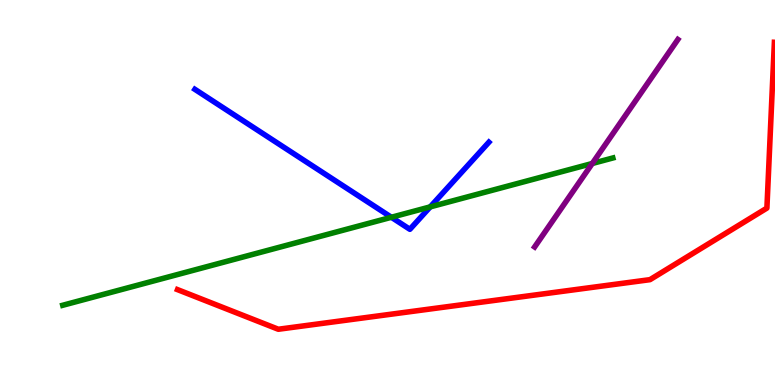[{'lines': ['blue', 'red'], 'intersections': []}, {'lines': ['green', 'red'], 'intersections': []}, {'lines': ['purple', 'red'], 'intersections': []}, {'lines': ['blue', 'green'], 'intersections': [{'x': 5.05, 'y': 4.36}, {'x': 5.55, 'y': 4.63}]}, {'lines': ['blue', 'purple'], 'intersections': []}, {'lines': ['green', 'purple'], 'intersections': [{'x': 7.64, 'y': 5.75}]}]